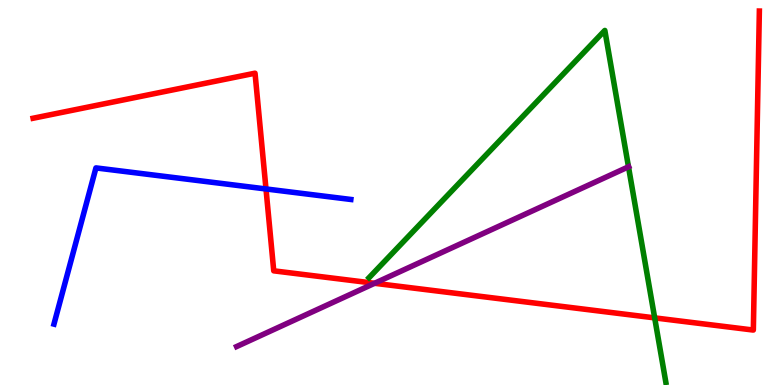[{'lines': ['blue', 'red'], 'intersections': [{'x': 3.43, 'y': 5.09}]}, {'lines': ['green', 'red'], 'intersections': [{'x': 8.45, 'y': 1.74}]}, {'lines': ['purple', 'red'], 'intersections': [{'x': 4.83, 'y': 2.64}]}, {'lines': ['blue', 'green'], 'intersections': []}, {'lines': ['blue', 'purple'], 'intersections': []}, {'lines': ['green', 'purple'], 'intersections': [{'x': 8.11, 'y': 5.67}]}]